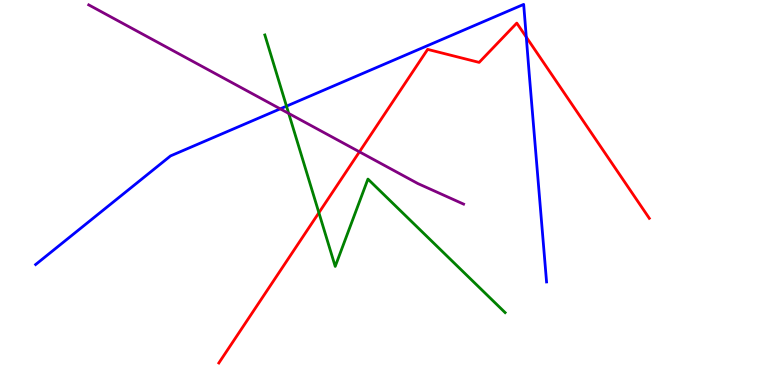[{'lines': ['blue', 'red'], 'intersections': [{'x': 6.79, 'y': 9.04}]}, {'lines': ['green', 'red'], 'intersections': [{'x': 4.11, 'y': 4.47}]}, {'lines': ['purple', 'red'], 'intersections': [{'x': 4.64, 'y': 6.06}]}, {'lines': ['blue', 'green'], 'intersections': [{'x': 3.7, 'y': 7.24}]}, {'lines': ['blue', 'purple'], 'intersections': [{'x': 3.62, 'y': 7.17}]}, {'lines': ['green', 'purple'], 'intersections': [{'x': 3.73, 'y': 7.05}]}]